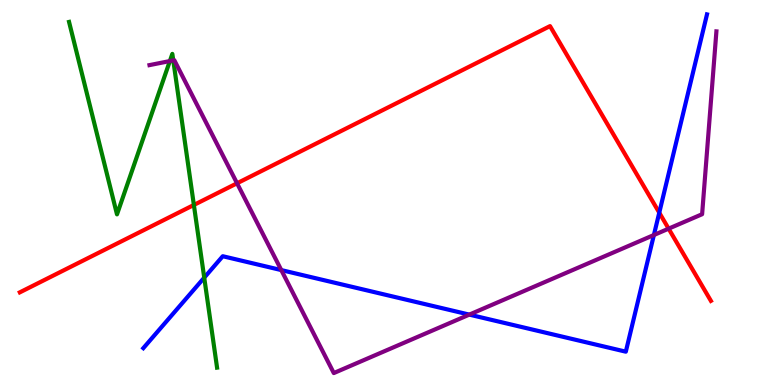[{'lines': ['blue', 'red'], 'intersections': [{'x': 8.51, 'y': 4.48}]}, {'lines': ['green', 'red'], 'intersections': [{'x': 2.5, 'y': 4.68}]}, {'lines': ['purple', 'red'], 'intersections': [{'x': 3.06, 'y': 5.24}, {'x': 8.63, 'y': 4.06}]}, {'lines': ['blue', 'green'], 'intersections': [{'x': 2.64, 'y': 2.79}]}, {'lines': ['blue', 'purple'], 'intersections': [{'x': 3.63, 'y': 2.98}, {'x': 6.06, 'y': 1.83}, {'x': 8.44, 'y': 3.9}]}, {'lines': ['green', 'purple'], 'intersections': [{'x': 2.19, 'y': 8.41}, {'x': 2.24, 'y': 8.43}]}]